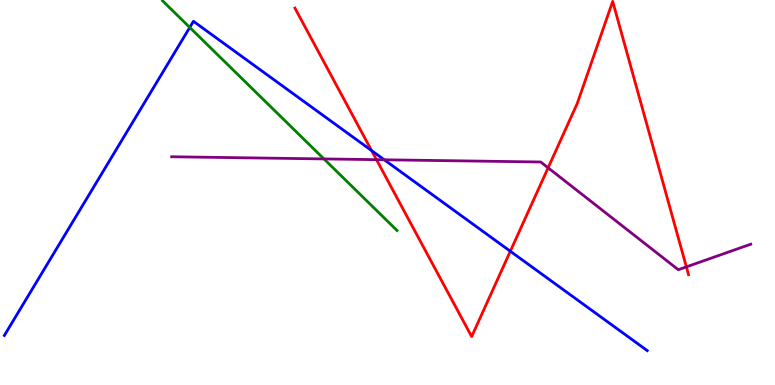[{'lines': ['blue', 'red'], 'intersections': [{'x': 4.79, 'y': 6.09}, {'x': 6.58, 'y': 3.47}]}, {'lines': ['green', 'red'], 'intersections': []}, {'lines': ['purple', 'red'], 'intersections': [{'x': 4.86, 'y': 5.85}, {'x': 7.07, 'y': 5.64}, {'x': 8.86, 'y': 3.07}]}, {'lines': ['blue', 'green'], 'intersections': [{'x': 2.45, 'y': 9.29}]}, {'lines': ['blue', 'purple'], 'intersections': [{'x': 4.96, 'y': 5.85}]}, {'lines': ['green', 'purple'], 'intersections': [{'x': 4.18, 'y': 5.87}]}]